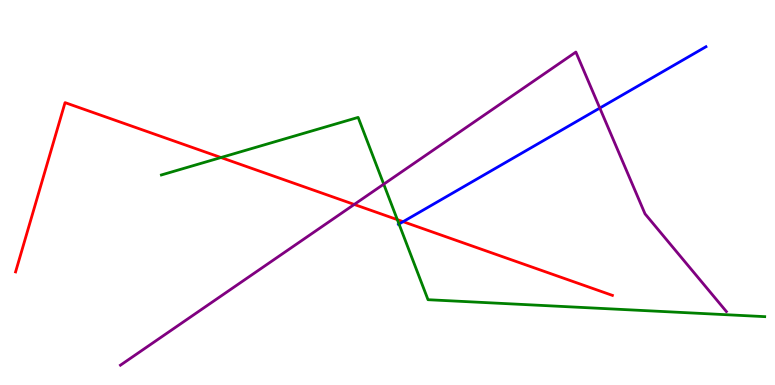[{'lines': ['blue', 'red'], 'intersections': [{'x': 5.2, 'y': 4.24}]}, {'lines': ['green', 'red'], 'intersections': [{'x': 2.85, 'y': 5.91}, {'x': 5.13, 'y': 4.3}]}, {'lines': ['purple', 'red'], 'intersections': [{'x': 4.57, 'y': 4.69}]}, {'lines': ['blue', 'green'], 'intersections': [{'x': 5.15, 'y': 4.18}]}, {'lines': ['blue', 'purple'], 'intersections': [{'x': 7.74, 'y': 7.19}]}, {'lines': ['green', 'purple'], 'intersections': [{'x': 4.95, 'y': 5.22}]}]